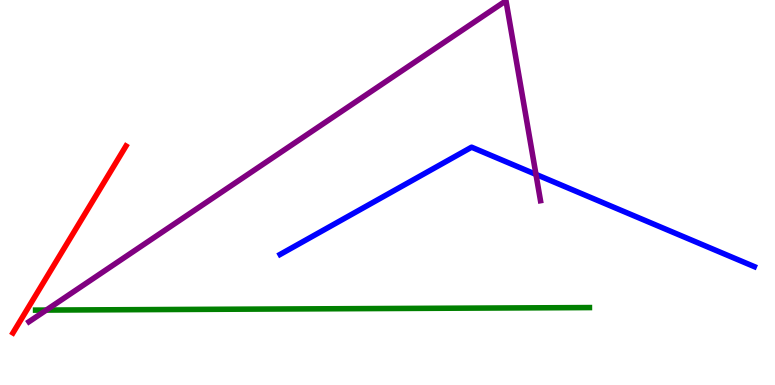[{'lines': ['blue', 'red'], 'intersections': []}, {'lines': ['green', 'red'], 'intersections': []}, {'lines': ['purple', 'red'], 'intersections': []}, {'lines': ['blue', 'green'], 'intersections': []}, {'lines': ['blue', 'purple'], 'intersections': [{'x': 6.92, 'y': 5.47}]}, {'lines': ['green', 'purple'], 'intersections': [{'x': 0.598, 'y': 1.95}]}]